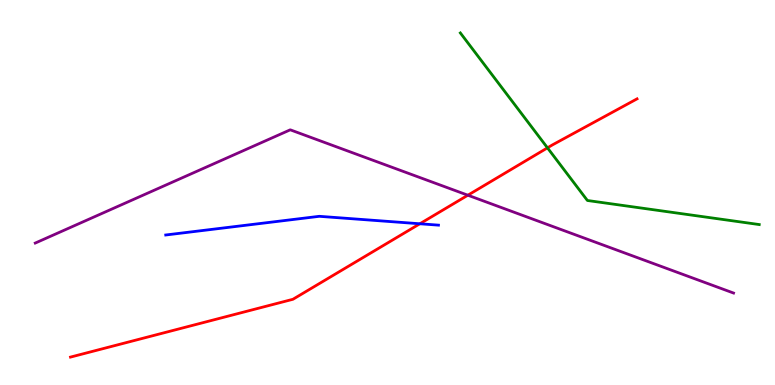[{'lines': ['blue', 'red'], 'intersections': [{'x': 5.42, 'y': 4.19}]}, {'lines': ['green', 'red'], 'intersections': [{'x': 7.06, 'y': 6.16}]}, {'lines': ['purple', 'red'], 'intersections': [{'x': 6.04, 'y': 4.93}]}, {'lines': ['blue', 'green'], 'intersections': []}, {'lines': ['blue', 'purple'], 'intersections': []}, {'lines': ['green', 'purple'], 'intersections': []}]